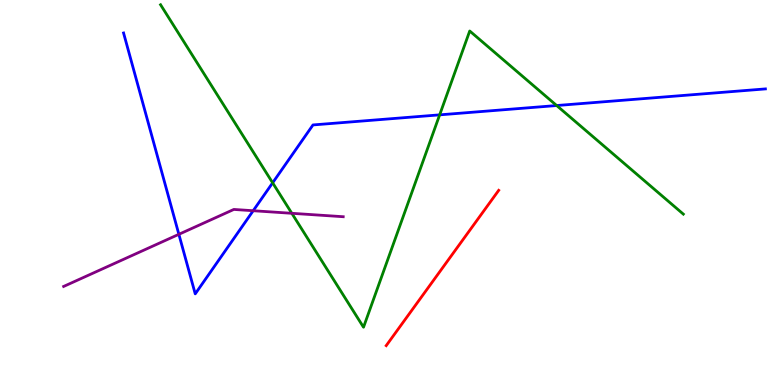[{'lines': ['blue', 'red'], 'intersections': []}, {'lines': ['green', 'red'], 'intersections': []}, {'lines': ['purple', 'red'], 'intersections': []}, {'lines': ['blue', 'green'], 'intersections': [{'x': 3.52, 'y': 5.25}, {'x': 5.67, 'y': 7.02}, {'x': 7.18, 'y': 7.26}]}, {'lines': ['blue', 'purple'], 'intersections': [{'x': 2.31, 'y': 3.91}, {'x': 3.27, 'y': 4.53}]}, {'lines': ['green', 'purple'], 'intersections': [{'x': 3.77, 'y': 4.46}]}]